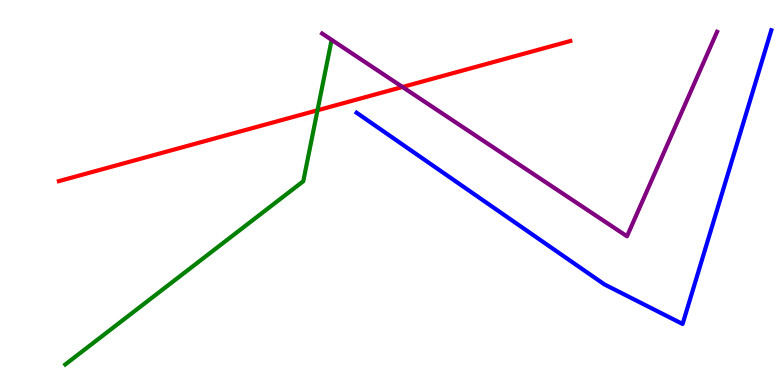[{'lines': ['blue', 'red'], 'intersections': []}, {'lines': ['green', 'red'], 'intersections': [{'x': 4.1, 'y': 7.14}]}, {'lines': ['purple', 'red'], 'intersections': [{'x': 5.19, 'y': 7.74}]}, {'lines': ['blue', 'green'], 'intersections': []}, {'lines': ['blue', 'purple'], 'intersections': []}, {'lines': ['green', 'purple'], 'intersections': []}]